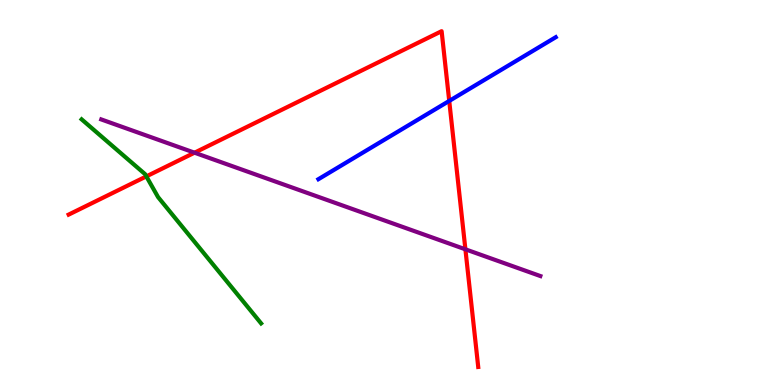[{'lines': ['blue', 'red'], 'intersections': [{'x': 5.8, 'y': 7.38}]}, {'lines': ['green', 'red'], 'intersections': [{'x': 1.89, 'y': 5.42}]}, {'lines': ['purple', 'red'], 'intersections': [{'x': 2.51, 'y': 6.03}, {'x': 6.01, 'y': 3.52}]}, {'lines': ['blue', 'green'], 'intersections': []}, {'lines': ['blue', 'purple'], 'intersections': []}, {'lines': ['green', 'purple'], 'intersections': []}]